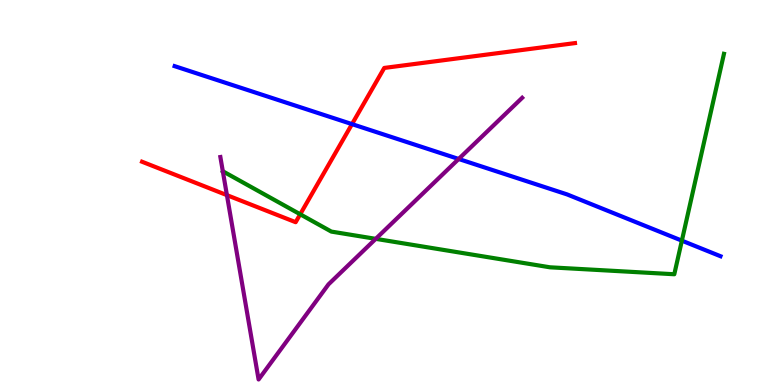[{'lines': ['blue', 'red'], 'intersections': [{'x': 4.54, 'y': 6.78}]}, {'lines': ['green', 'red'], 'intersections': [{'x': 3.87, 'y': 4.43}]}, {'lines': ['purple', 'red'], 'intersections': [{'x': 2.93, 'y': 4.93}]}, {'lines': ['blue', 'green'], 'intersections': [{'x': 8.8, 'y': 3.75}]}, {'lines': ['blue', 'purple'], 'intersections': [{'x': 5.92, 'y': 5.87}]}, {'lines': ['green', 'purple'], 'intersections': [{'x': 4.85, 'y': 3.8}]}]